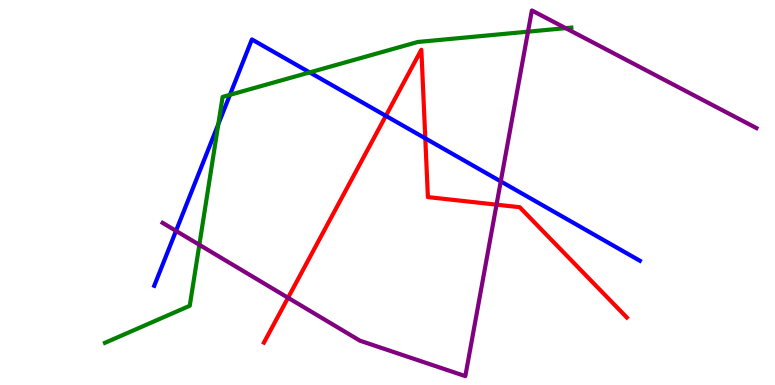[{'lines': ['blue', 'red'], 'intersections': [{'x': 4.98, 'y': 6.99}, {'x': 5.49, 'y': 6.41}]}, {'lines': ['green', 'red'], 'intersections': []}, {'lines': ['purple', 'red'], 'intersections': [{'x': 3.72, 'y': 2.27}, {'x': 6.41, 'y': 4.68}]}, {'lines': ['blue', 'green'], 'intersections': [{'x': 2.82, 'y': 6.78}, {'x': 2.97, 'y': 7.54}, {'x': 4.0, 'y': 8.12}]}, {'lines': ['blue', 'purple'], 'intersections': [{'x': 2.27, 'y': 4.0}, {'x': 6.46, 'y': 5.29}]}, {'lines': ['green', 'purple'], 'intersections': [{'x': 2.57, 'y': 3.64}, {'x': 6.81, 'y': 9.18}, {'x': 7.3, 'y': 9.27}]}]